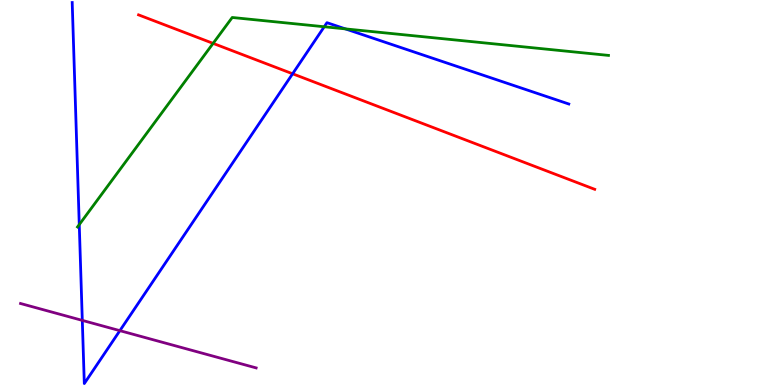[{'lines': ['blue', 'red'], 'intersections': [{'x': 3.78, 'y': 8.08}]}, {'lines': ['green', 'red'], 'intersections': [{'x': 2.75, 'y': 8.87}]}, {'lines': ['purple', 'red'], 'intersections': []}, {'lines': ['blue', 'green'], 'intersections': [{'x': 1.02, 'y': 4.17}, {'x': 4.18, 'y': 9.31}, {'x': 4.46, 'y': 9.25}]}, {'lines': ['blue', 'purple'], 'intersections': [{'x': 1.06, 'y': 1.68}, {'x': 1.55, 'y': 1.41}]}, {'lines': ['green', 'purple'], 'intersections': []}]